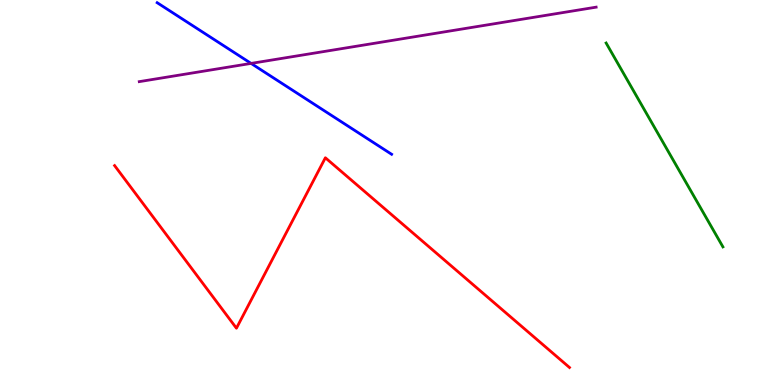[{'lines': ['blue', 'red'], 'intersections': []}, {'lines': ['green', 'red'], 'intersections': []}, {'lines': ['purple', 'red'], 'intersections': []}, {'lines': ['blue', 'green'], 'intersections': []}, {'lines': ['blue', 'purple'], 'intersections': [{'x': 3.24, 'y': 8.35}]}, {'lines': ['green', 'purple'], 'intersections': []}]